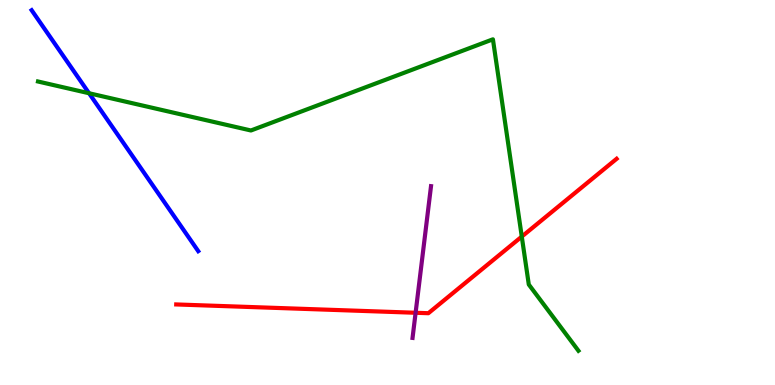[{'lines': ['blue', 'red'], 'intersections': []}, {'lines': ['green', 'red'], 'intersections': [{'x': 6.73, 'y': 3.85}]}, {'lines': ['purple', 'red'], 'intersections': [{'x': 5.36, 'y': 1.88}]}, {'lines': ['blue', 'green'], 'intersections': [{'x': 1.15, 'y': 7.58}]}, {'lines': ['blue', 'purple'], 'intersections': []}, {'lines': ['green', 'purple'], 'intersections': []}]